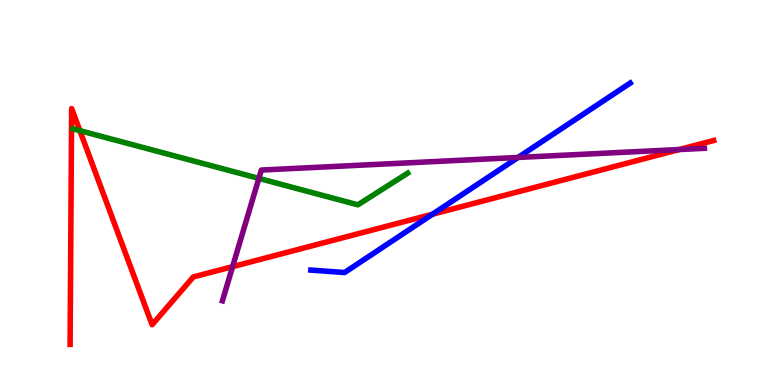[{'lines': ['blue', 'red'], 'intersections': [{'x': 5.58, 'y': 4.44}]}, {'lines': ['green', 'red'], 'intersections': [{'x': 1.03, 'y': 6.61}]}, {'lines': ['purple', 'red'], 'intersections': [{'x': 3.0, 'y': 3.07}, {'x': 8.76, 'y': 6.12}]}, {'lines': ['blue', 'green'], 'intersections': []}, {'lines': ['blue', 'purple'], 'intersections': [{'x': 6.68, 'y': 5.91}]}, {'lines': ['green', 'purple'], 'intersections': [{'x': 3.34, 'y': 5.37}]}]